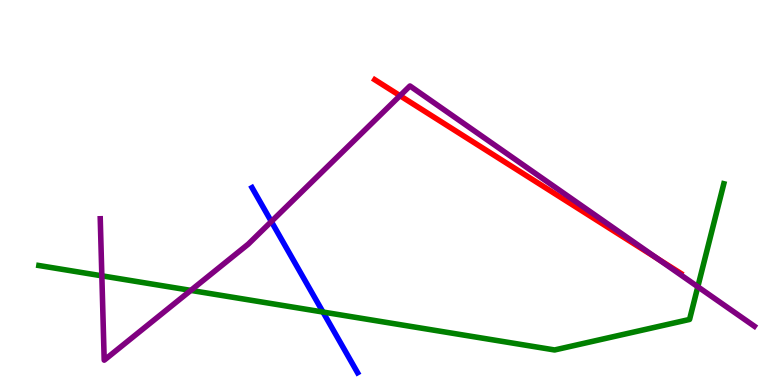[{'lines': ['blue', 'red'], 'intersections': []}, {'lines': ['green', 'red'], 'intersections': []}, {'lines': ['purple', 'red'], 'intersections': [{'x': 5.16, 'y': 7.51}, {'x': 8.48, 'y': 3.28}]}, {'lines': ['blue', 'green'], 'intersections': [{'x': 4.17, 'y': 1.9}]}, {'lines': ['blue', 'purple'], 'intersections': [{'x': 3.5, 'y': 4.25}]}, {'lines': ['green', 'purple'], 'intersections': [{'x': 1.31, 'y': 2.84}, {'x': 2.46, 'y': 2.46}, {'x': 9.0, 'y': 2.55}]}]